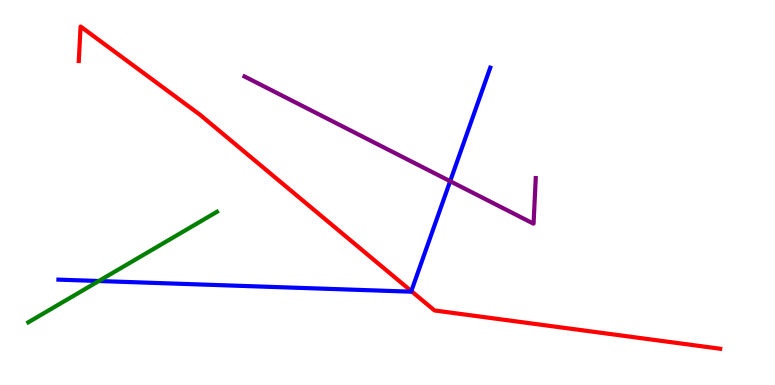[{'lines': ['blue', 'red'], 'intersections': [{'x': 5.31, 'y': 2.44}]}, {'lines': ['green', 'red'], 'intersections': []}, {'lines': ['purple', 'red'], 'intersections': []}, {'lines': ['blue', 'green'], 'intersections': [{'x': 1.27, 'y': 2.7}]}, {'lines': ['blue', 'purple'], 'intersections': [{'x': 5.81, 'y': 5.29}]}, {'lines': ['green', 'purple'], 'intersections': []}]